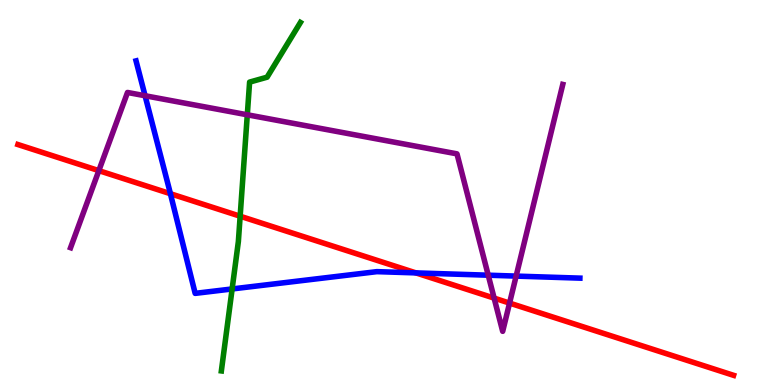[{'lines': ['blue', 'red'], 'intersections': [{'x': 2.2, 'y': 4.97}, {'x': 5.37, 'y': 2.91}]}, {'lines': ['green', 'red'], 'intersections': [{'x': 3.1, 'y': 4.38}]}, {'lines': ['purple', 'red'], 'intersections': [{'x': 1.28, 'y': 5.57}, {'x': 6.38, 'y': 2.26}, {'x': 6.57, 'y': 2.13}]}, {'lines': ['blue', 'green'], 'intersections': [{'x': 3.0, 'y': 2.49}]}, {'lines': ['blue', 'purple'], 'intersections': [{'x': 1.87, 'y': 7.51}, {'x': 6.3, 'y': 2.85}, {'x': 6.66, 'y': 2.83}]}, {'lines': ['green', 'purple'], 'intersections': [{'x': 3.19, 'y': 7.02}]}]